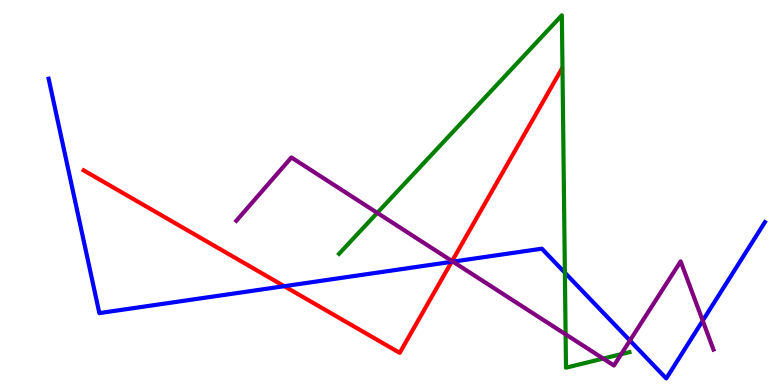[{'lines': ['blue', 'red'], 'intersections': [{'x': 3.67, 'y': 2.57}, {'x': 5.83, 'y': 3.2}]}, {'lines': ['green', 'red'], 'intersections': []}, {'lines': ['purple', 'red'], 'intersections': [{'x': 5.83, 'y': 3.22}]}, {'lines': ['blue', 'green'], 'intersections': [{'x': 7.29, 'y': 2.92}]}, {'lines': ['blue', 'purple'], 'intersections': [{'x': 5.84, 'y': 3.2}, {'x': 8.13, 'y': 1.15}, {'x': 9.07, 'y': 1.67}]}, {'lines': ['green', 'purple'], 'intersections': [{'x': 4.87, 'y': 4.47}, {'x': 7.3, 'y': 1.32}, {'x': 7.78, 'y': 0.686}, {'x': 8.02, 'y': 0.801}]}]